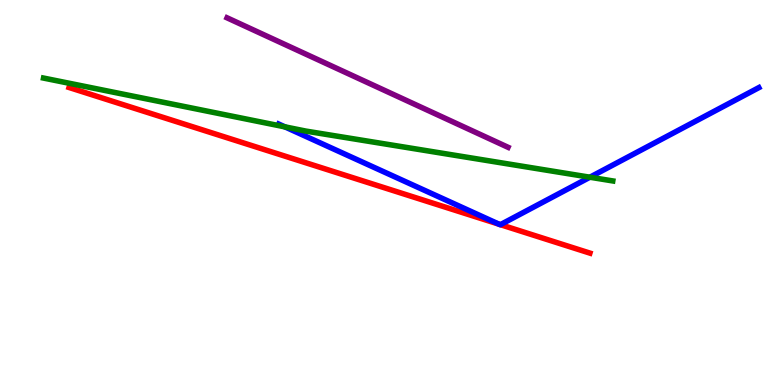[{'lines': ['blue', 'red'], 'intersections': [{'x': 6.44, 'y': 4.18}, {'x': 6.46, 'y': 4.16}]}, {'lines': ['green', 'red'], 'intersections': []}, {'lines': ['purple', 'red'], 'intersections': []}, {'lines': ['blue', 'green'], 'intersections': [{'x': 3.68, 'y': 6.71}, {'x': 7.61, 'y': 5.4}]}, {'lines': ['blue', 'purple'], 'intersections': []}, {'lines': ['green', 'purple'], 'intersections': []}]